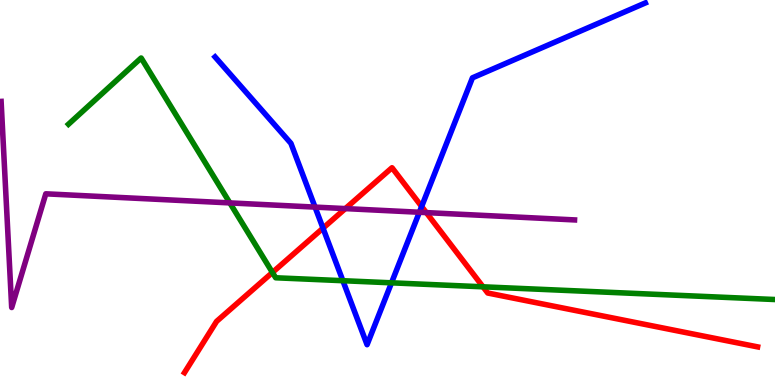[{'lines': ['blue', 'red'], 'intersections': [{'x': 4.17, 'y': 4.07}, {'x': 5.44, 'y': 4.64}]}, {'lines': ['green', 'red'], 'intersections': [{'x': 3.52, 'y': 2.92}, {'x': 6.23, 'y': 2.55}]}, {'lines': ['purple', 'red'], 'intersections': [{'x': 4.46, 'y': 4.58}, {'x': 5.5, 'y': 4.48}]}, {'lines': ['blue', 'green'], 'intersections': [{'x': 4.42, 'y': 2.71}, {'x': 5.05, 'y': 2.65}]}, {'lines': ['blue', 'purple'], 'intersections': [{'x': 4.07, 'y': 4.62}, {'x': 5.41, 'y': 4.49}]}, {'lines': ['green', 'purple'], 'intersections': [{'x': 2.97, 'y': 4.73}]}]